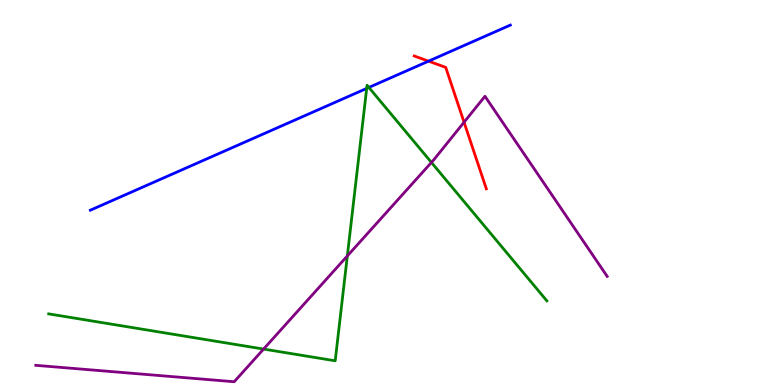[{'lines': ['blue', 'red'], 'intersections': [{'x': 5.53, 'y': 8.41}]}, {'lines': ['green', 'red'], 'intersections': []}, {'lines': ['purple', 'red'], 'intersections': [{'x': 5.99, 'y': 6.83}]}, {'lines': ['blue', 'green'], 'intersections': [{'x': 4.73, 'y': 7.7}, {'x': 4.76, 'y': 7.73}]}, {'lines': ['blue', 'purple'], 'intersections': []}, {'lines': ['green', 'purple'], 'intersections': [{'x': 3.4, 'y': 0.933}, {'x': 4.48, 'y': 3.35}, {'x': 5.57, 'y': 5.78}]}]